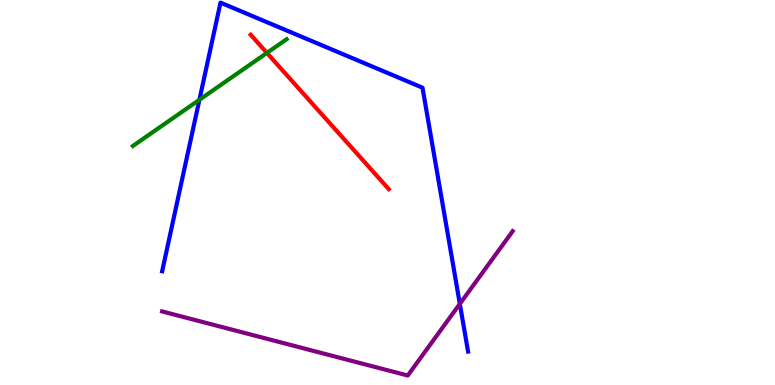[{'lines': ['blue', 'red'], 'intersections': []}, {'lines': ['green', 'red'], 'intersections': [{'x': 3.44, 'y': 8.63}]}, {'lines': ['purple', 'red'], 'intersections': []}, {'lines': ['blue', 'green'], 'intersections': [{'x': 2.57, 'y': 7.41}]}, {'lines': ['blue', 'purple'], 'intersections': [{'x': 5.93, 'y': 2.11}]}, {'lines': ['green', 'purple'], 'intersections': []}]